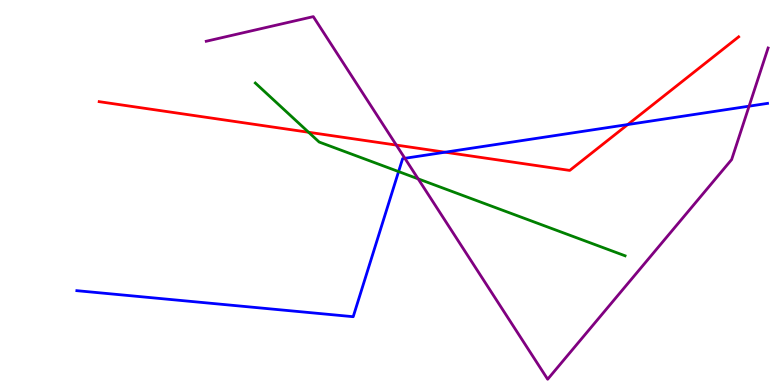[{'lines': ['blue', 'red'], 'intersections': [{'x': 5.74, 'y': 6.05}, {'x': 8.1, 'y': 6.76}]}, {'lines': ['green', 'red'], 'intersections': [{'x': 3.98, 'y': 6.56}]}, {'lines': ['purple', 'red'], 'intersections': [{'x': 5.11, 'y': 6.23}]}, {'lines': ['blue', 'green'], 'intersections': [{'x': 5.14, 'y': 5.54}]}, {'lines': ['blue', 'purple'], 'intersections': [{'x': 5.22, 'y': 5.89}, {'x': 9.67, 'y': 7.24}]}, {'lines': ['green', 'purple'], 'intersections': [{'x': 5.4, 'y': 5.35}]}]